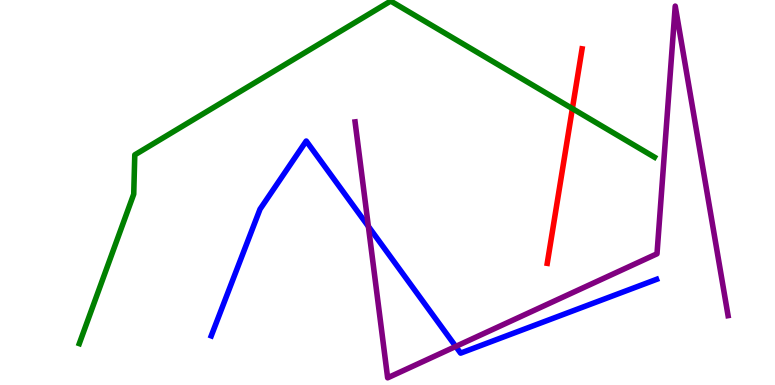[{'lines': ['blue', 'red'], 'intersections': []}, {'lines': ['green', 'red'], 'intersections': [{'x': 7.39, 'y': 7.18}]}, {'lines': ['purple', 'red'], 'intersections': []}, {'lines': ['blue', 'green'], 'intersections': []}, {'lines': ['blue', 'purple'], 'intersections': [{'x': 4.75, 'y': 4.12}, {'x': 5.88, 'y': 1.0}]}, {'lines': ['green', 'purple'], 'intersections': []}]